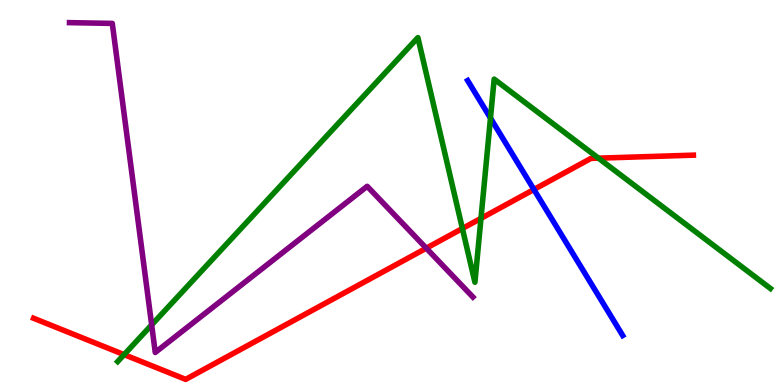[{'lines': ['blue', 'red'], 'intersections': [{'x': 6.89, 'y': 5.08}]}, {'lines': ['green', 'red'], 'intersections': [{'x': 1.6, 'y': 0.789}, {'x': 5.97, 'y': 4.06}, {'x': 6.21, 'y': 4.33}, {'x': 7.72, 'y': 5.89}]}, {'lines': ['purple', 'red'], 'intersections': [{'x': 5.5, 'y': 3.55}]}, {'lines': ['blue', 'green'], 'intersections': [{'x': 6.33, 'y': 6.93}]}, {'lines': ['blue', 'purple'], 'intersections': []}, {'lines': ['green', 'purple'], 'intersections': [{'x': 1.96, 'y': 1.56}]}]